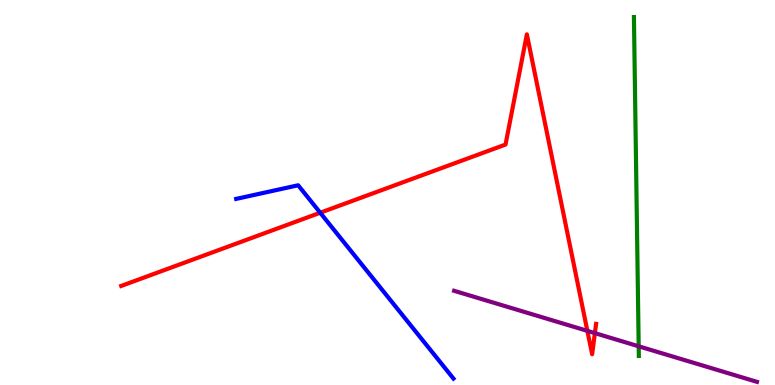[{'lines': ['blue', 'red'], 'intersections': [{'x': 4.13, 'y': 4.47}]}, {'lines': ['green', 'red'], 'intersections': []}, {'lines': ['purple', 'red'], 'intersections': [{'x': 7.58, 'y': 1.41}, {'x': 7.68, 'y': 1.35}]}, {'lines': ['blue', 'green'], 'intersections': []}, {'lines': ['blue', 'purple'], 'intersections': []}, {'lines': ['green', 'purple'], 'intersections': [{'x': 8.24, 'y': 1.01}]}]